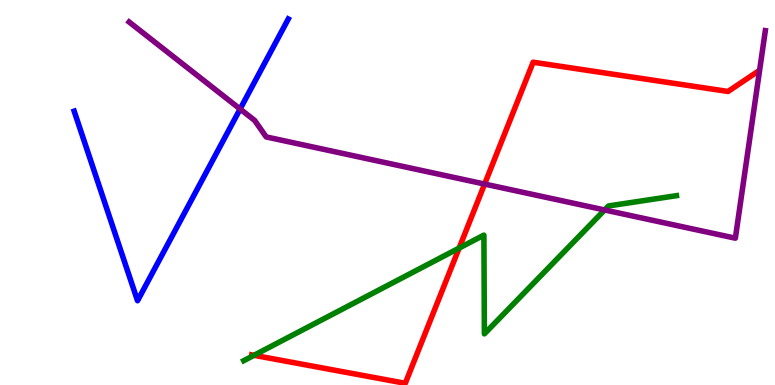[{'lines': ['blue', 'red'], 'intersections': []}, {'lines': ['green', 'red'], 'intersections': [{'x': 3.28, 'y': 0.772}, {'x': 5.92, 'y': 3.56}]}, {'lines': ['purple', 'red'], 'intersections': [{'x': 6.25, 'y': 5.22}]}, {'lines': ['blue', 'green'], 'intersections': []}, {'lines': ['blue', 'purple'], 'intersections': [{'x': 3.1, 'y': 7.17}]}, {'lines': ['green', 'purple'], 'intersections': [{'x': 7.8, 'y': 4.55}]}]